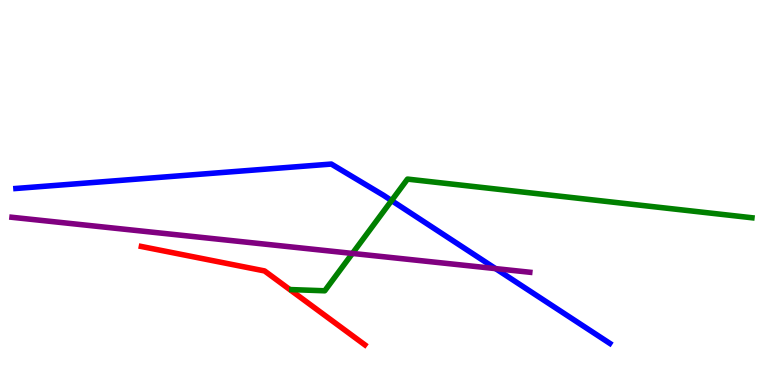[{'lines': ['blue', 'red'], 'intersections': []}, {'lines': ['green', 'red'], 'intersections': []}, {'lines': ['purple', 'red'], 'intersections': []}, {'lines': ['blue', 'green'], 'intersections': [{'x': 5.05, 'y': 4.79}]}, {'lines': ['blue', 'purple'], 'intersections': [{'x': 6.39, 'y': 3.02}]}, {'lines': ['green', 'purple'], 'intersections': [{'x': 4.55, 'y': 3.42}]}]